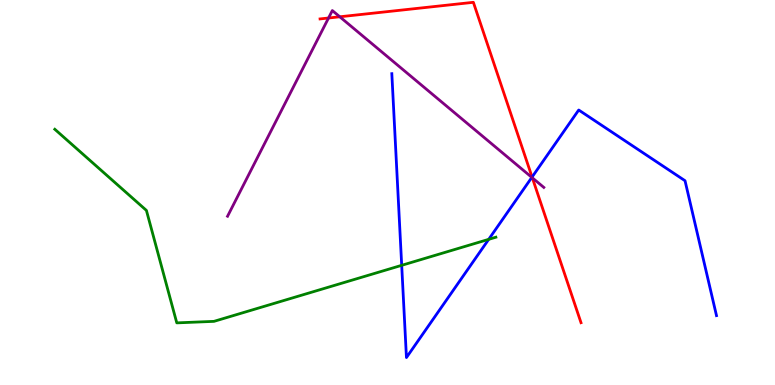[{'lines': ['blue', 'red'], 'intersections': [{'x': 6.87, 'y': 5.4}]}, {'lines': ['green', 'red'], 'intersections': []}, {'lines': ['purple', 'red'], 'intersections': [{'x': 4.24, 'y': 9.53}, {'x': 4.38, 'y': 9.56}, {'x': 6.87, 'y': 5.38}]}, {'lines': ['blue', 'green'], 'intersections': [{'x': 5.18, 'y': 3.11}, {'x': 6.31, 'y': 3.78}]}, {'lines': ['blue', 'purple'], 'intersections': [{'x': 6.86, 'y': 5.39}]}, {'lines': ['green', 'purple'], 'intersections': []}]